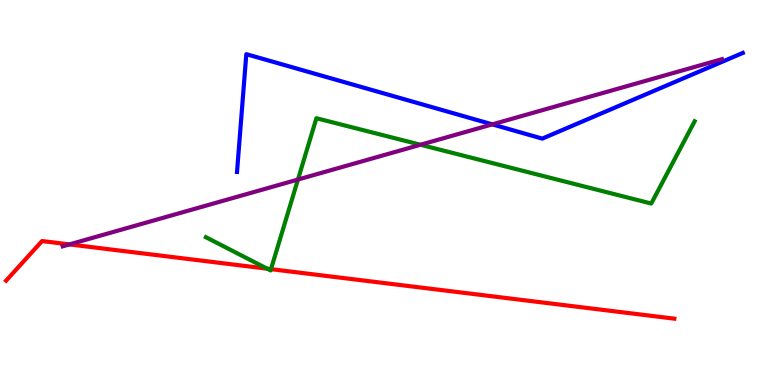[{'lines': ['blue', 'red'], 'intersections': []}, {'lines': ['green', 'red'], 'intersections': [{'x': 3.45, 'y': 3.02}, {'x': 3.5, 'y': 3.01}]}, {'lines': ['purple', 'red'], 'intersections': [{'x': 0.896, 'y': 3.65}]}, {'lines': ['blue', 'green'], 'intersections': []}, {'lines': ['blue', 'purple'], 'intersections': [{'x': 6.35, 'y': 6.77}]}, {'lines': ['green', 'purple'], 'intersections': [{'x': 3.84, 'y': 5.34}, {'x': 5.43, 'y': 6.24}]}]